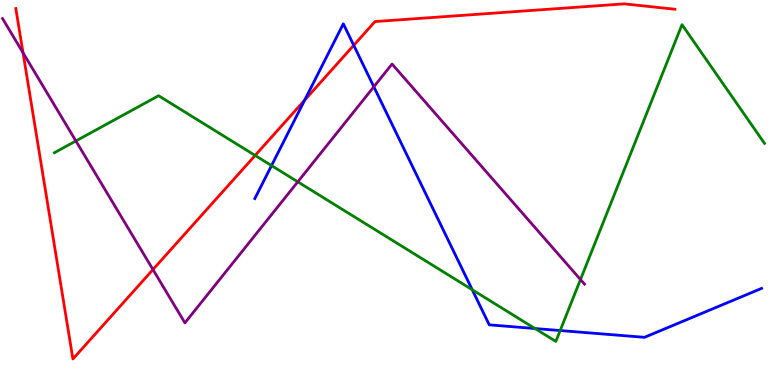[{'lines': ['blue', 'red'], 'intersections': [{'x': 3.93, 'y': 7.4}, {'x': 4.56, 'y': 8.82}]}, {'lines': ['green', 'red'], 'intersections': [{'x': 3.29, 'y': 5.96}]}, {'lines': ['purple', 'red'], 'intersections': [{'x': 0.297, 'y': 8.63}, {'x': 1.97, 'y': 3.0}]}, {'lines': ['blue', 'green'], 'intersections': [{'x': 3.5, 'y': 5.7}, {'x': 6.09, 'y': 2.47}, {'x': 6.9, 'y': 1.47}, {'x': 7.23, 'y': 1.41}]}, {'lines': ['blue', 'purple'], 'intersections': [{'x': 4.82, 'y': 7.75}]}, {'lines': ['green', 'purple'], 'intersections': [{'x': 0.979, 'y': 6.34}, {'x': 3.84, 'y': 5.28}, {'x': 7.49, 'y': 2.74}]}]